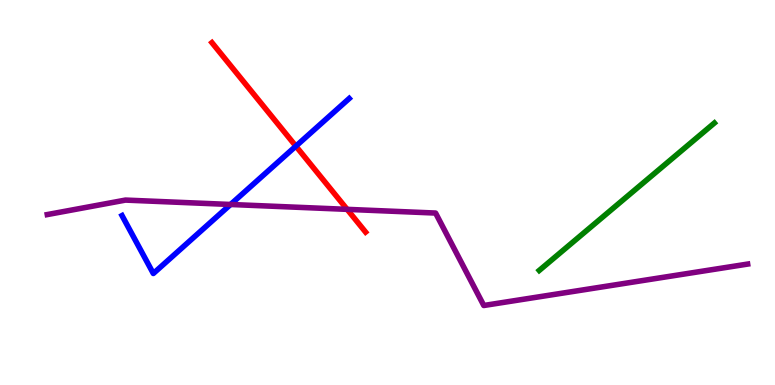[{'lines': ['blue', 'red'], 'intersections': [{'x': 3.82, 'y': 6.2}]}, {'lines': ['green', 'red'], 'intersections': []}, {'lines': ['purple', 'red'], 'intersections': [{'x': 4.48, 'y': 4.56}]}, {'lines': ['blue', 'green'], 'intersections': []}, {'lines': ['blue', 'purple'], 'intersections': [{'x': 2.98, 'y': 4.69}]}, {'lines': ['green', 'purple'], 'intersections': []}]